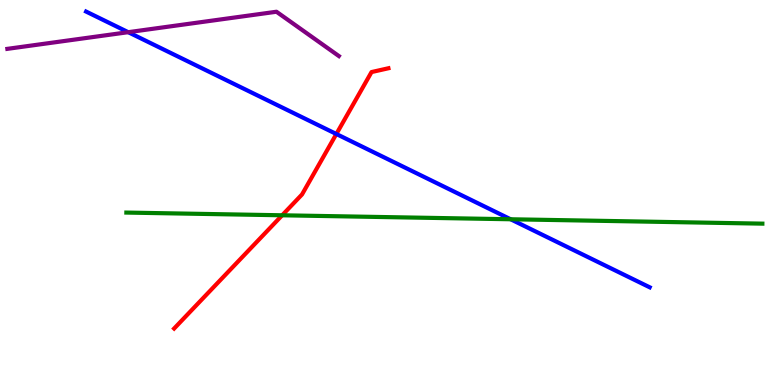[{'lines': ['blue', 'red'], 'intersections': [{'x': 4.34, 'y': 6.52}]}, {'lines': ['green', 'red'], 'intersections': [{'x': 3.64, 'y': 4.41}]}, {'lines': ['purple', 'red'], 'intersections': []}, {'lines': ['blue', 'green'], 'intersections': [{'x': 6.59, 'y': 4.3}]}, {'lines': ['blue', 'purple'], 'intersections': [{'x': 1.65, 'y': 9.16}]}, {'lines': ['green', 'purple'], 'intersections': []}]